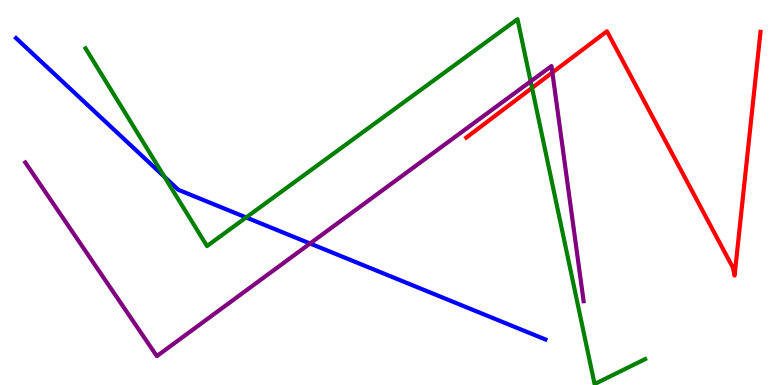[{'lines': ['blue', 'red'], 'intersections': []}, {'lines': ['green', 'red'], 'intersections': [{'x': 6.86, 'y': 7.72}]}, {'lines': ['purple', 'red'], 'intersections': [{'x': 7.13, 'y': 8.12}]}, {'lines': ['blue', 'green'], 'intersections': [{'x': 2.12, 'y': 5.41}, {'x': 3.18, 'y': 4.35}]}, {'lines': ['blue', 'purple'], 'intersections': [{'x': 4.0, 'y': 3.68}]}, {'lines': ['green', 'purple'], 'intersections': [{'x': 6.85, 'y': 7.89}]}]